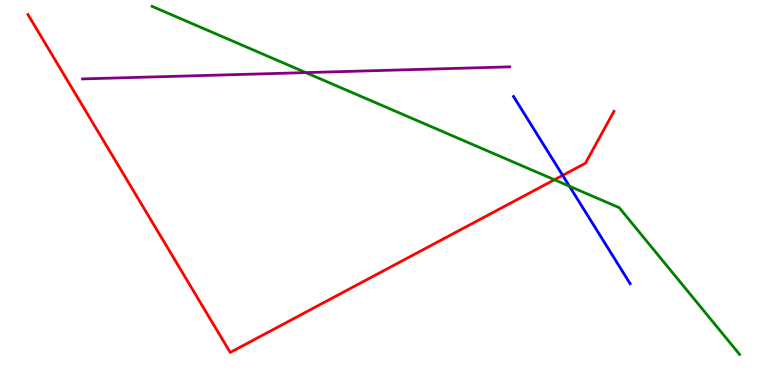[{'lines': ['blue', 'red'], 'intersections': [{'x': 7.26, 'y': 5.45}]}, {'lines': ['green', 'red'], 'intersections': [{'x': 7.15, 'y': 5.33}]}, {'lines': ['purple', 'red'], 'intersections': []}, {'lines': ['blue', 'green'], 'intersections': [{'x': 7.35, 'y': 5.16}]}, {'lines': ['blue', 'purple'], 'intersections': []}, {'lines': ['green', 'purple'], 'intersections': [{'x': 3.95, 'y': 8.11}]}]